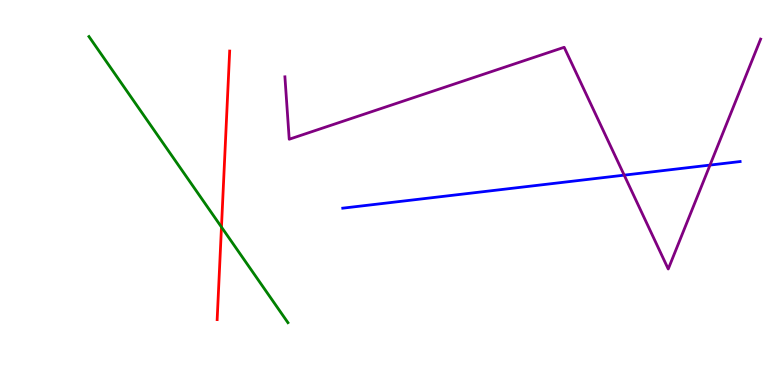[{'lines': ['blue', 'red'], 'intersections': []}, {'lines': ['green', 'red'], 'intersections': [{'x': 2.86, 'y': 4.1}]}, {'lines': ['purple', 'red'], 'intersections': []}, {'lines': ['blue', 'green'], 'intersections': []}, {'lines': ['blue', 'purple'], 'intersections': [{'x': 8.05, 'y': 5.45}, {'x': 9.16, 'y': 5.71}]}, {'lines': ['green', 'purple'], 'intersections': []}]